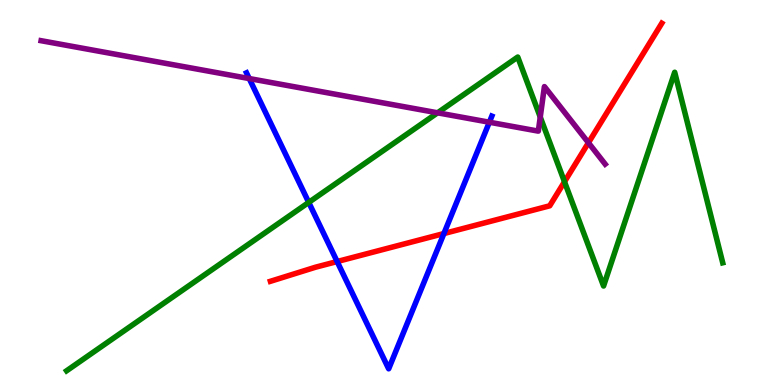[{'lines': ['blue', 'red'], 'intersections': [{'x': 4.35, 'y': 3.21}, {'x': 5.73, 'y': 3.93}]}, {'lines': ['green', 'red'], 'intersections': [{'x': 7.28, 'y': 5.28}]}, {'lines': ['purple', 'red'], 'intersections': [{'x': 7.59, 'y': 6.29}]}, {'lines': ['blue', 'green'], 'intersections': [{'x': 3.98, 'y': 4.74}]}, {'lines': ['blue', 'purple'], 'intersections': [{'x': 3.22, 'y': 7.96}, {'x': 6.31, 'y': 6.83}]}, {'lines': ['green', 'purple'], 'intersections': [{'x': 5.65, 'y': 7.07}, {'x': 6.97, 'y': 6.96}]}]